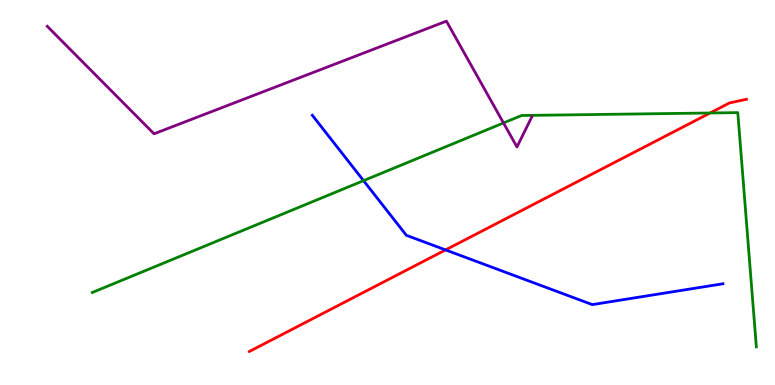[{'lines': ['blue', 'red'], 'intersections': [{'x': 5.75, 'y': 3.51}]}, {'lines': ['green', 'red'], 'intersections': [{'x': 9.16, 'y': 7.07}]}, {'lines': ['purple', 'red'], 'intersections': []}, {'lines': ['blue', 'green'], 'intersections': [{'x': 4.69, 'y': 5.31}]}, {'lines': ['blue', 'purple'], 'intersections': []}, {'lines': ['green', 'purple'], 'intersections': [{'x': 6.5, 'y': 6.81}]}]